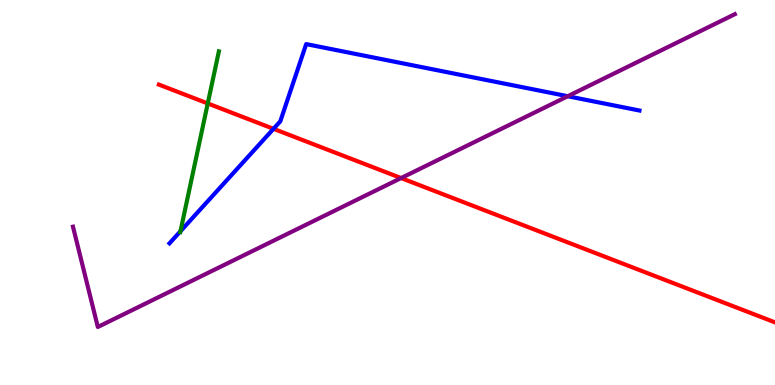[{'lines': ['blue', 'red'], 'intersections': [{'x': 3.53, 'y': 6.65}]}, {'lines': ['green', 'red'], 'intersections': [{'x': 2.68, 'y': 7.31}]}, {'lines': ['purple', 'red'], 'intersections': [{'x': 5.18, 'y': 5.37}]}, {'lines': ['blue', 'green'], 'intersections': [{'x': 2.33, 'y': 3.99}]}, {'lines': ['blue', 'purple'], 'intersections': [{'x': 7.33, 'y': 7.5}]}, {'lines': ['green', 'purple'], 'intersections': []}]